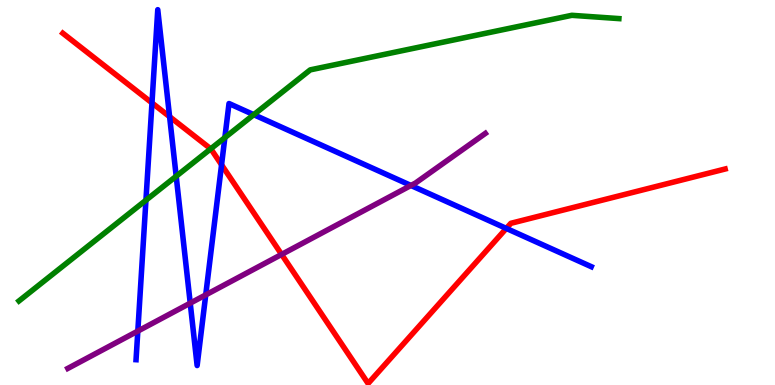[{'lines': ['blue', 'red'], 'intersections': [{'x': 1.96, 'y': 7.33}, {'x': 2.19, 'y': 6.97}, {'x': 2.86, 'y': 5.72}, {'x': 6.53, 'y': 4.07}]}, {'lines': ['green', 'red'], 'intersections': [{'x': 2.72, 'y': 6.13}]}, {'lines': ['purple', 'red'], 'intersections': [{'x': 3.63, 'y': 3.39}]}, {'lines': ['blue', 'green'], 'intersections': [{'x': 1.88, 'y': 4.8}, {'x': 2.27, 'y': 5.42}, {'x': 2.9, 'y': 6.43}, {'x': 3.27, 'y': 7.02}]}, {'lines': ['blue', 'purple'], 'intersections': [{'x': 1.78, 'y': 1.4}, {'x': 2.45, 'y': 2.13}, {'x': 2.65, 'y': 2.34}, {'x': 5.3, 'y': 5.18}]}, {'lines': ['green', 'purple'], 'intersections': []}]